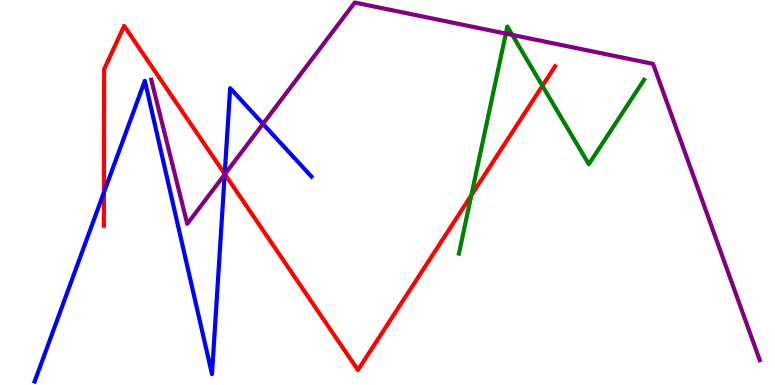[{'lines': ['blue', 'red'], 'intersections': [{'x': 1.34, 'y': 5.0}, {'x': 2.9, 'y': 5.48}]}, {'lines': ['green', 'red'], 'intersections': [{'x': 6.08, 'y': 4.93}, {'x': 7.0, 'y': 7.77}]}, {'lines': ['purple', 'red'], 'intersections': [{'x': 2.9, 'y': 5.48}]}, {'lines': ['blue', 'green'], 'intersections': []}, {'lines': ['blue', 'purple'], 'intersections': [{'x': 2.9, 'y': 5.47}, {'x': 3.39, 'y': 6.78}]}, {'lines': ['green', 'purple'], 'intersections': [{'x': 6.53, 'y': 9.13}, {'x': 6.61, 'y': 9.09}]}]